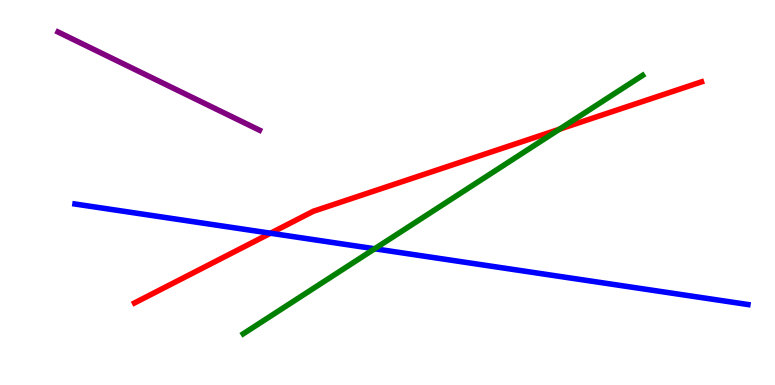[{'lines': ['blue', 'red'], 'intersections': [{'x': 3.49, 'y': 3.94}]}, {'lines': ['green', 'red'], 'intersections': [{'x': 7.22, 'y': 6.64}]}, {'lines': ['purple', 'red'], 'intersections': []}, {'lines': ['blue', 'green'], 'intersections': [{'x': 4.83, 'y': 3.54}]}, {'lines': ['blue', 'purple'], 'intersections': []}, {'lines': ['green', 'purple'], 'intersections': []}]